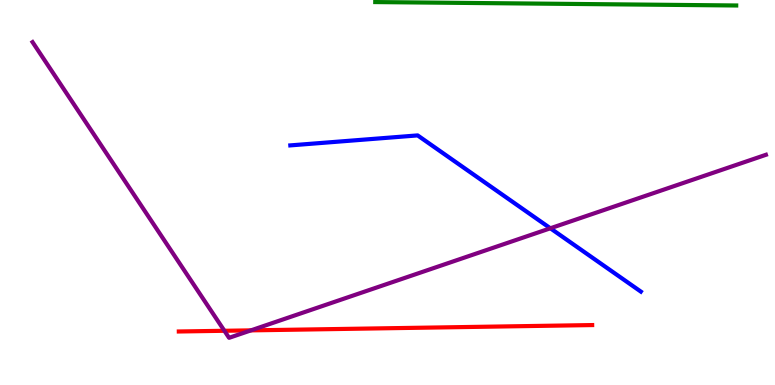[{'lines': ['blue', 'red'], 'intersections': []}, {'lines': ['green', 'red'], 'intersections': []}, {'lines': ['purple', 'red'], 'intersections': [{'x': 2.9, 'y': 1.41}, {'x': 3.24, 'y': 1.42}]}, {'lines': ['blue', 'green'], 'intersections': []}, {'lines': ['blue', 'purple'], 'intersections': [{'x': 7.1, 'y': 4.07}]}, {'lines': ['green', 'purple'], 'intersections': []}]